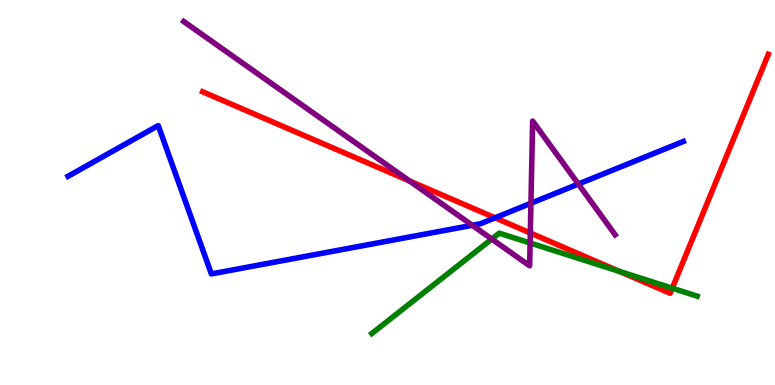[{'lines': ['blue', 'red'], 'intersections': [{'x': 6.39, 'y': 4.34}]}, {'lines': ['green', 'red'], 'intersections': [{'x': 7.99, 'y': 2.95}, {'x': 8.67, 'y': 2.51}]}, {'lines': ['purple', 'red'], 'intersections': [{'x': 5.28, 'y': 5.3}, {'x': 6.84, 'y': 3.95}]}, {'lines': ['blue', 'green'], 'intersections': []}, {'lines': ['blue', 'purple'], 'intersections': [{'x': 6.09, 'y': 4.15}, {'x': 6.85, 'y': 4.72}, {'x': 7.46, 'y': 5.22}]}, {'lines': ['green', 'purple'], 'intersections': [{'x': 6.35, 'y': 3.79}, {'x': 6.84, 'y': 3.69}]}]